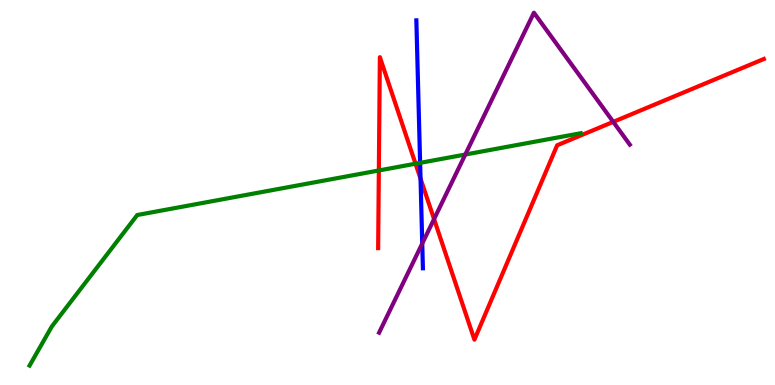[{'lines': ['blue', 'red'], 'intersections': [{'x': 5.43, 'y': 5.36}]}, {'lines': ['green', 'red'], 'intersections': [{'x': 4.89, 'y': 5.57}, {'x': 5.36, 'y': 5.75}]}, {'lines': ['purple', 'red'], 'intersections': [{'x': 5.6, 'y': 4.31}, {'x': 7.91, 'y': 6.83}]}, {'lines': ['blue', 'green'], 'intersections': [{'x': 5.42, 'y': 5.77}]}, {'lines': ['blue', 'purple'], 'intersections': [{'x': 5.45, 'y': 3.68}]}, {'lines': ['green', 'purple'], 'intersections': [{'x': 6.0, 'y': 5.99}]}]